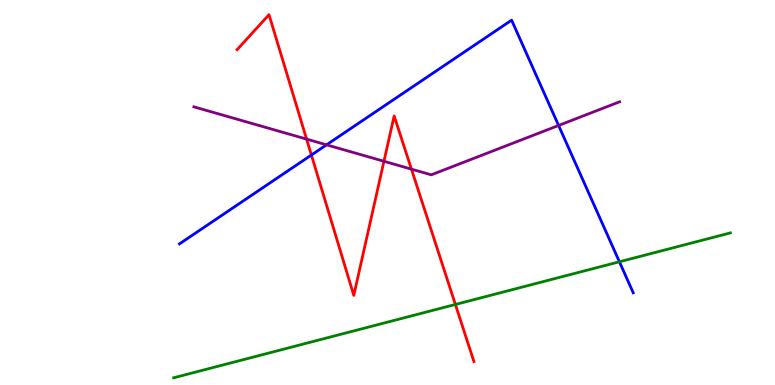[{'lines': ['blue', 'red'], 'intersections': [{'x': 4.02, 'y': 5.97}]}, {'lines': ['green', 'red'], 'intersections': [{'x': 5.88, 'y': 2.09}]}, {'lines': ['purple', 'red'], 'intersections': [{'x': 3.96, 'y': 6.39}, {'x': 4.95, 'y': 5.81}, {'x': 5.31, 'y': 5.61}]}, {'lines': ['blue', 'green'], 'intersections': [{'x': 7.99, 'y': 3.2}]}, {'lines': ['blue', 'purple'], 'intersections': [{'x': 4.21, 'y': 6.24}, {'x': 7.21, 'y': 6.74}]}, {'lines': ['green', 'purple'], 'intersections': []}]